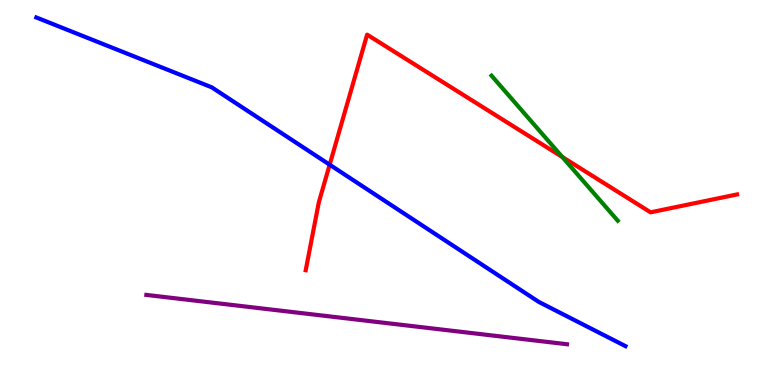[{'lines': ['blue', 'red'], 'intersections': [{'x': 4.25, 'y': 5.72}]}, {'lines': ['green', 'red'], 'intersections': [{'x': 7.26, 'y': 5.92}]}, {'lines': ['purple', 'red'], 'intersections': []}, {'lines': ['blue', 'green'], 'intersections': []}, {'lines': ['blue', 'purple'], 'intersections': []}, {'lines': ['green', 'purple'], 'intersections': []}]